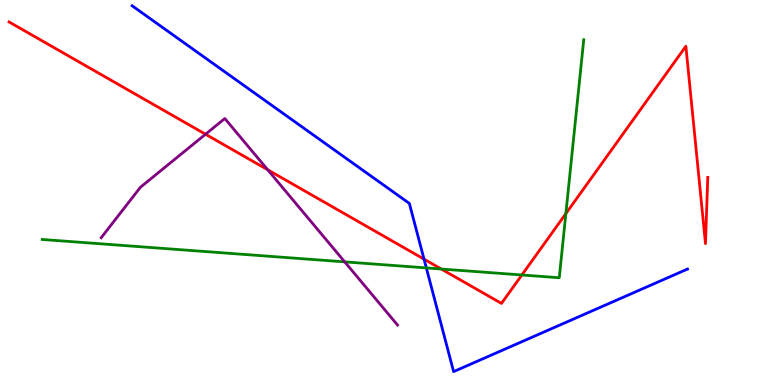[{'lines': ['blue', 'red'], 'intersections': [{'x': 5.47, 'y': 3.27}]}, {'lines': ['green', 'red'], 'intersections': [{'x': 5.69, 'y': 3.01}, {'x': 6.73, 'y': 2.86}, {'x': 7.3, 'y': 4.45}]}, {'lines': ['purple', 'red'], 'intersections': [{'x': 2.65, 'y': 6.51}, {'x': 3.45, 'y': 5.59}]}, {'lines': ['blue', 'green'], 'intersections': [{'x': 5.5, 'y': 3.04}]}, {'lines': ['blue', 'purple'], 'intersections': []}, {'lines': ['green', 'purple'], 'intersections': [{'x': 4.45, 'y': 3.2}]}]